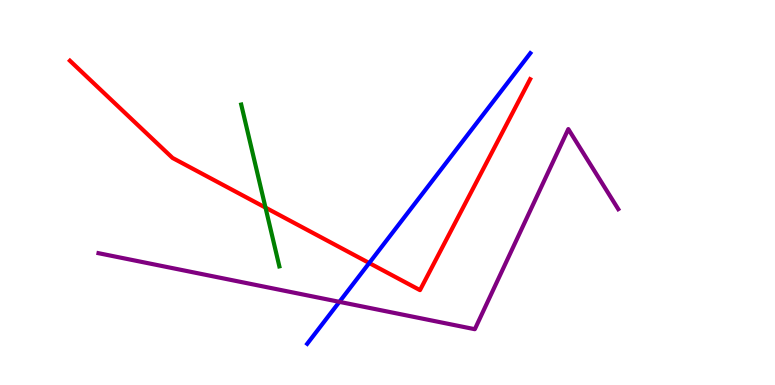[{'lines': ['blue', 'red'], 'intersections': [{'x': 4.76, 'y': 3.17}]}, {'lines': ['green', 'red'], 'intersections': [{'x': 3.43, 'y': 4.61}]}, {'lines': ['purple', 'red'], 'intersections': []}, {'lines': ['blue', 'green'], 'intersections': []}, {'lines': ['blue', 'purple'], 'intersections': [{'x': 4.38, 'y': 2.16}]}, {'lines': ['green', 'purple'], 'intersections': []}]